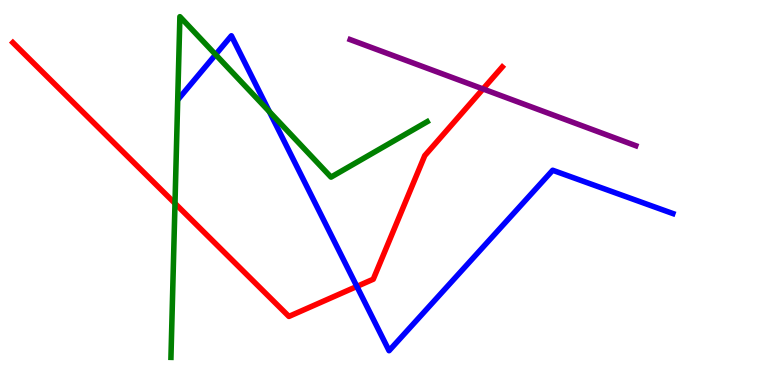[{'lines': ['blue', 'red'], 'intersections': [{'x': 4.6, 'y': 2.56}]}, {'lines': ['green', 'red'], 'intersections': [{'x': 2.26, 'y': 4.72}]}, {'lines': ['purple', 'red'], 'intersections': [{'x': 6.23, 'y': 7.69}]}, {'lines': ['blue', 'green'], 'intersections': [{'x': 2.78, 'y': 8.58}, {'x': 3.48, 'y': 7.1}]}, {'lines': ['blue', 'purple'], 'intersections': []}, {'lines': ['green', 'purple'], 'intersections': []}]